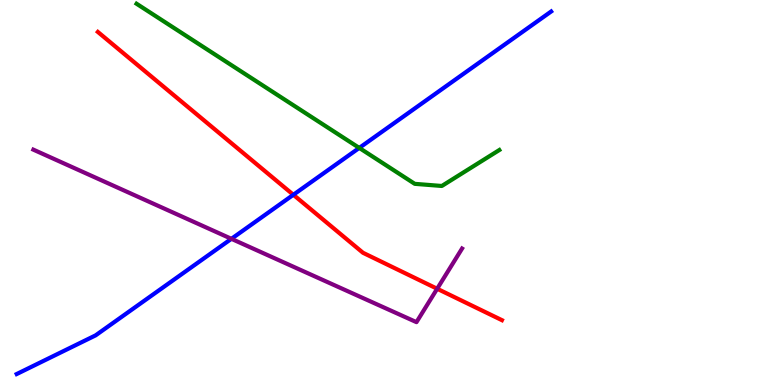[{'lines': ['blue', 'red'], 'intersections': [{'x': 3.79, 'y': 4.94}]}, {'lines': ['green', 'red'], 'intersections': []}, {'lines': ['purple', 'red'], 'intersections': [{'x': 5.64, 'y': 2.5}]}, {'lines': ['blue', 'green'], 'intersections': [{'x': 4.64, 'y': 6.16}]}, {'lines': ['blue', 'purple'], 'intersections': [{'x': 2.99, 'y': 3.8}]}, {'lines': ['green', 'purple'], 'intersections': []}]